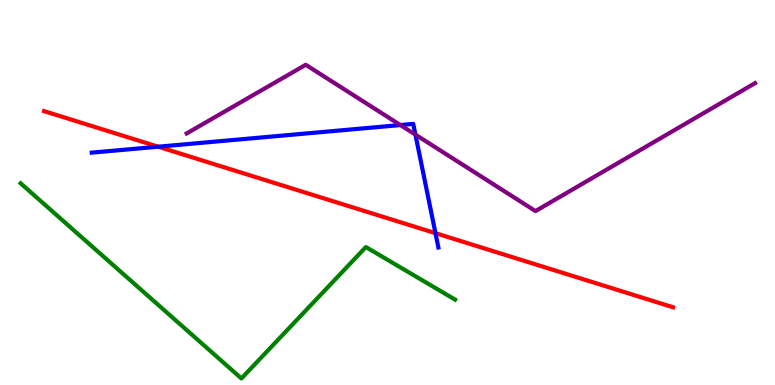[{'lines': ['blue', 'red'], 'intersections': [{'x': 2.04, 'y': 6.19}, {'x': 5.62, 'y': 3.94}]}, {'lines': ['green', 'red'], 'intersections': []}, {'lines': ['purple', 'red'], 'intersections': []}, {'lines': ['blue', 'green'], 'intersections': []}, {'lines': ['blue', 'purple'], 'intersections': [{'x': 5.17, 'y': 6.75}, {'x': 5.36, 'y': 6.5}]}, {'lines': ['green', 'purple'], 'intersections': []}]